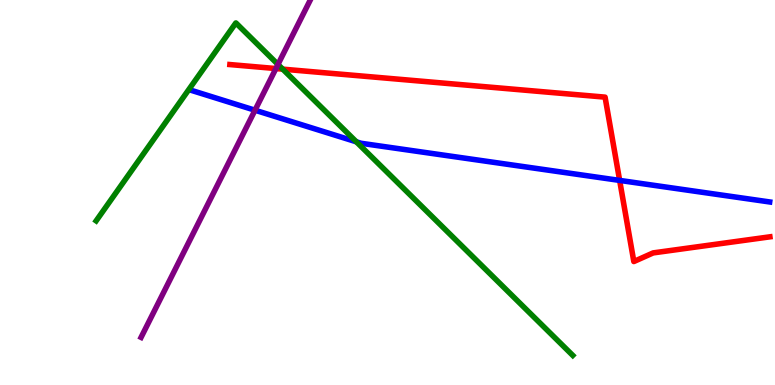[{'lines': ['blue', 'red'], 'intersections': [{'x': 8.0, 'y': 5.31}]}, {'lines': ['green', 'red'], 'intersections': [{'x': 3.65, 'y': 8.2}]}, {'lines': ['purple', 'red'], 'intersections': [{'x': 3.56, 'y': 8.22}]}, {'lines': ['blue', 'green'], 'intersections': [{'x': 4.6, 'y': 6.32}]}, {'lines': ['blue', 'purple'], 'intersections': [{'x': 3.29, 'y': 7.14}]}, {'lines': ['green', 'purple'], 'intersections': [{'x': 3.59, 'y': 8.33}]}]